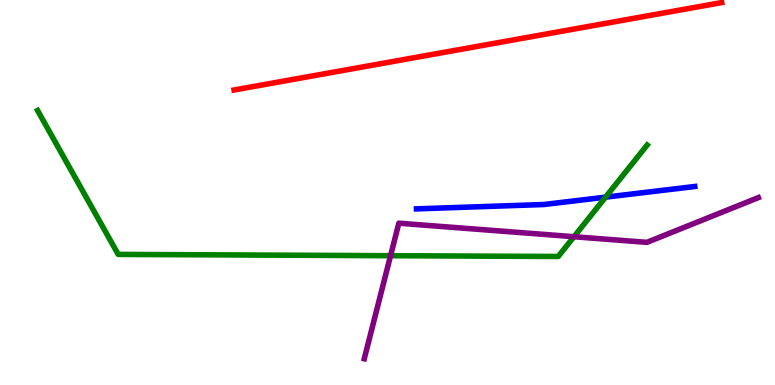[{'lines': ['blue', 'red'], 'intersections': []}, {'lines': ['green', 'red'], 'intersections': []}, {'lines': ['purple', 'red'], 'intersections': []}, {'lines': ['blue', 'green'], 'intersections': [{'x': 7.81, 'y': 4.88}]}, {'lines': ['blue', 'purple'], 'intersections': []}, {'lines': ['green', 'purple'], 'intersections': [{'x': 5.04, 'y': 3.36}, {'x': 7.41, 'y': 3.85}]}]